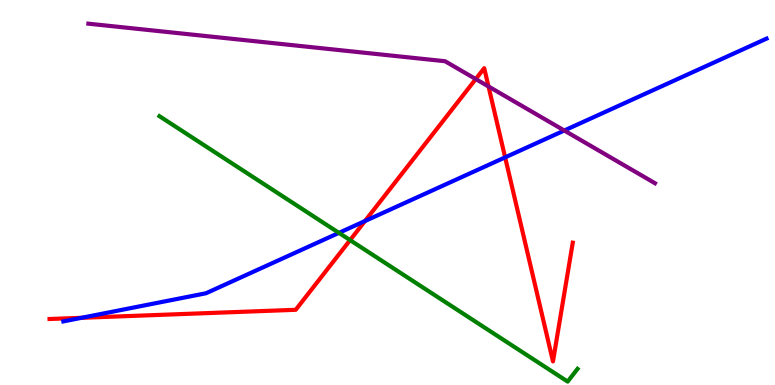[{'lines': ['blue', 'red'], 'intersections': [{'x': 1.05, 'y': 1.75}, {'x': 4.71, 'y': 4.26}, {'x': 6.52, 'y': 5.91}]}, {'lines': ['green', 'red'], 'intersections': [{'x': 4.52, 'y': 3.76}]}, {'lines': ['purple', 'red'], 'intersections': [{'x': 6.14, 'y': 7.95}, {'x': 6.3, 'y': 7.75}]}, {'lines': ['blue', 'green'], 'intersections': [{'x': 4.37, 'y': 3.95}]}, {'lines': ['blue', 'purple'], 'intersections': [{'x': 7.28, 'y': 6.61}]}, {'lines': ['green', 'purple'], 'intersections': []}]